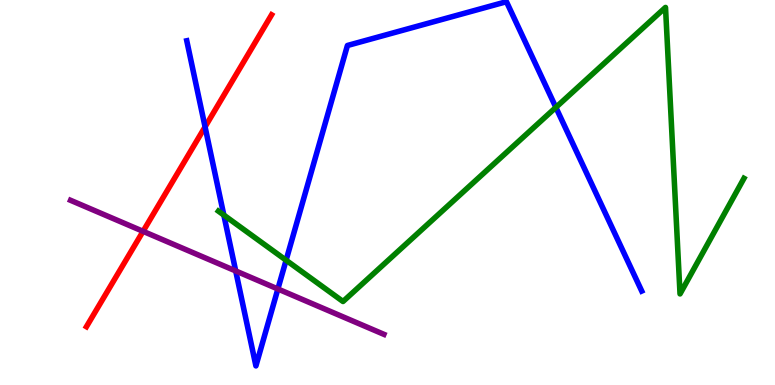[{'lines': ['blue', 'red'], 'intersections': [{'x': 2.65, 'y': 6.7}]}, {'lines': ['green', 'red'], 'intersections': []}, {'lines': ['purple', 'red'], 'intersections': [{'x': 1.85, 'y': 3.99}]}, {'lines': ['blue', 'green'], 'intersections': [{'x': 2.89, 'y': 4.41}, {'x': 3.69, 'y': 3.24}, {'x': 7.17, 'y': 7.21}]}, {'lines': ['blue', 'purple'], 'intersections': [{'x': 3.04, 'y': 2.96}, {'x': 3.59, 'y': 2.49}]}, {'lines': ['green', 'purple'], 'intersections': []}]